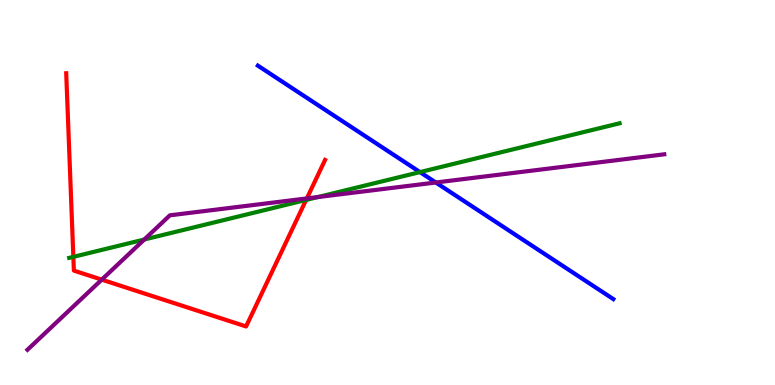[{'lines': ['blue', 'red'], 'intersections': []}, {'lines': ['green', 'red'], 'intersections': [{'x': 0.946, 'y': 3.33}, {'x': 3.95, 'y': 4.81}]}, {'lines': ['purple', 'red'], 'intersections': [{'x': 1.31, 'y': 2.74}, {'x': 3.96, 'y': 4.85}]}, {'lines': ['blue', 'green'], 'intersections': [{'x': 5.42, 'y': 5.53}]}, {'lines': ['blue', 'purple'], 'intersections': [{'x': 5.62, 'y': 5.26}]}, {'lines': ['green', 'purple'], 'intersections': [{'x': 1.86, 'y': 3.78}, {'x': 4.1, 'y': 4.88}]}]